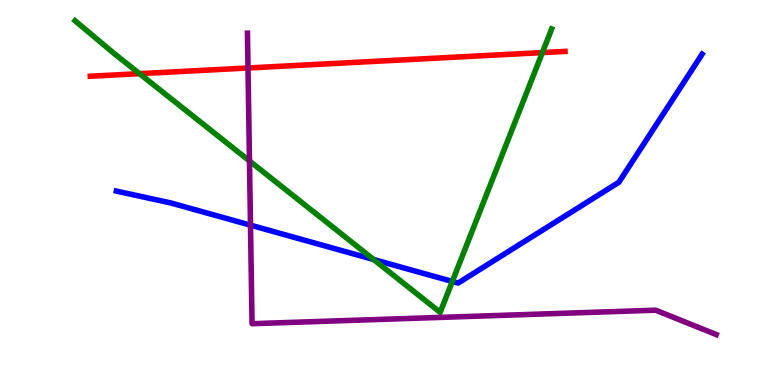[{'lines': ['blue', 'red'], 'intersections': []}, {'lines': ['green', 'red'], 'intersections': [{'x': 1.8, 'y': 8.09}, {'x': 7.0, 'y': 8.63}]}, {'lines': ['purple', 'red'], 'intersections': [{'x': 3.2, 'y': 8.23}]}, {'lines': ['blue', 'green'], 'intersections': [{'x': 4.82, 'y': 3.26}, {'x': 5.84, 'y': 2.69}]}, {'lines': ['blue', 'purple'], 'intersections': [{'x': 3.23, 'y': 4.15}]}, {'lines': ['green', 'purple'], 'intersections': [{'x': 3.22, 'y': 5.82}]}]